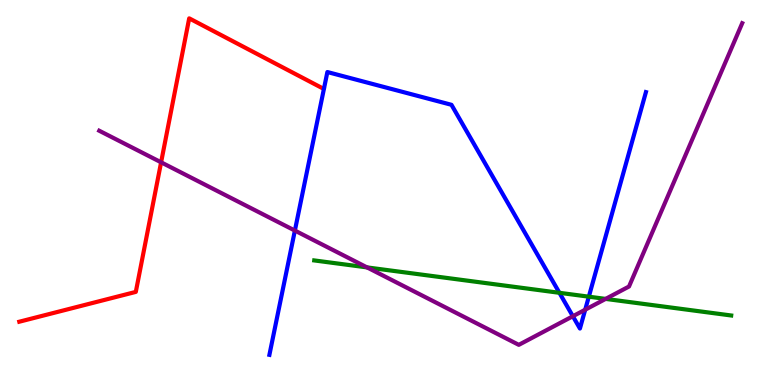[{'lines': ['blue', 'red'], 'intersections': []}, {'lines': ['green', 'red'], 'intersections': []}, {'lines': ['purple', 'red'], 'intersections': [{'x': 2.08, 'y': 5.78}]}, {'lines': ['blue', 'green'], 'intersections': [{'x': 7.22, 'y': 2.39}, {'x': 7.6, 'y': 2.29}]}, {'lines': ['blue', 'purple'], 'intersections': [{'x': 3.8, 'y': 4.01}, {'x': 7.39, 'y': 1.79}, {'x': 7.55, 'y': 1.96}]}, {'lines': ['green', 'purple'], 'intersections': [{'x': 4.74, 'y': 3.05}, {'x': 7.81, 'y': 2.24}]}]